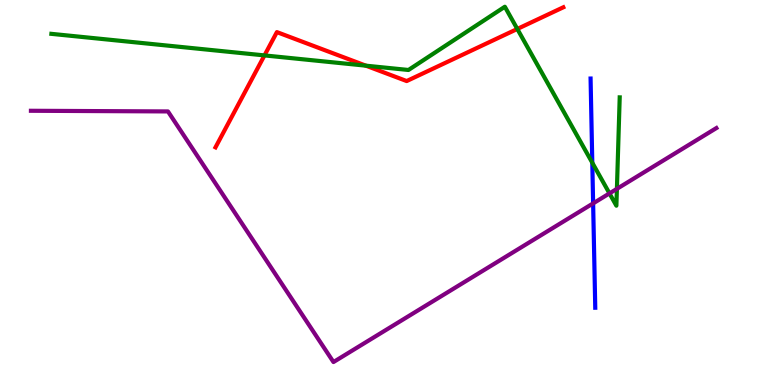[{'lines': ['blue', 'red'], 'intersections': []}, {'lines': ['green', 'red'], 'intersections': [{'x': 3.41, 'y': 8.56}, {'x': 4.72, 'y': 8.29}, {'x': 6.67, 'y': 9.25}]}, {'lines': ['purple', 'red'], 'intersections': []}, {'lines': ['blue', 'green'], 'intersections': [{'x': 7.64, 'y': 5.77}]}, {'lines': ['blue', 'purple'], 'intersections': [{'x': 7.65, 'y': 4.72}]}, {'lines': ['green', 'purple'], 'intersections': [{'x': 7.86, 'y': 4.98}, {'x': 7.96, 'y': 5.09}]}]